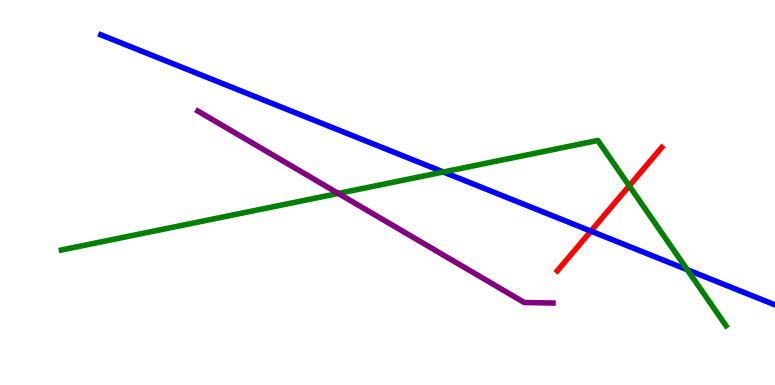[{'lines': ['blue', 'red'], 'intersections': [{'x': 7.63, 'y': 4.0}]}, {'lines': ['green', 'red'], 'intersections': [{'x': 8.12, 'y': 5.17}]}, {'lines': ['purple', 'red'], 'intersections': []}, {'lines': ['blue', 'green'], 'intersections': [{'x': 5.72, 'y': 5.53}, {'x': 8.87, 'y': 2.99}]}, {'lines': ['blue', 'purple'], 'intersections': []}, {'lines': ['green', 'purple'], 'intersections': [{'x': 4.37, 'y': 4.98}]}]